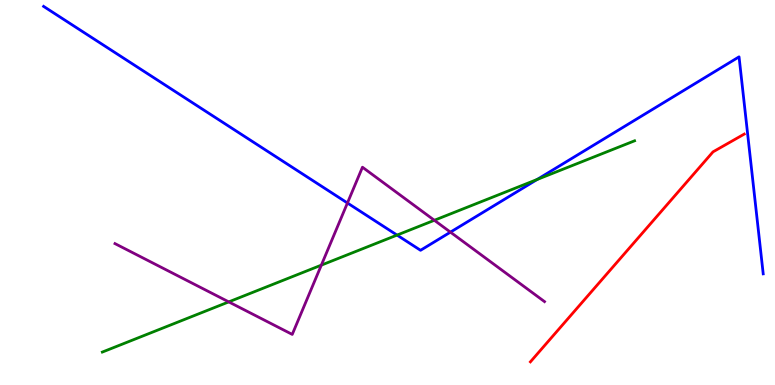[{'lines': ['blue', 'red'], 'intersections': []}, {'lines': ['green', 'red'], 'intersections': []}, {'lines': ['purple', 'red'], 'intersections': []}, {'lines': ['blue', 'green'], 'intersections': [{'x': 5.12, 'y': 3.89}, {'x': 6.93, 'y': 5.34}]}, {'lines': ['blue', 'purple'], 'intersections': [{'x': 4.48, 'y': 4.73}, {'x': 5.81, 'y': 3.97}]}, {'lines': ['green', 'purple'], 'intersections': [{'x': 2.95, 'y': 2.16}, {'x': 4.15, 'y': 3.11}, {'x': 5.6, 'y': 4.28}]}]